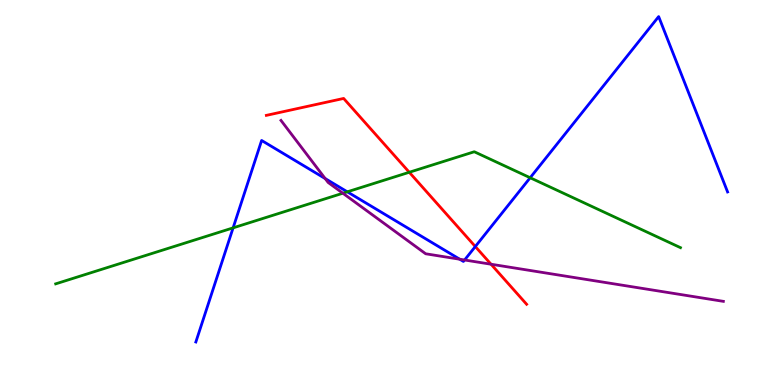[{'lines': ['blue', 'red'], 'intersections': [{'x': 6.13, 'y': 3.6}]}, {'lines': ['green', 'red'], 'intersections': [{'x': 5.28, 'y': 5.53}]}, {'lines': ['purple', 'red'], 'intersections': [{'x': 6.34, 'y': 3.14}]}, {'lines': ['blue', 'green'], 'intersections': [{'x': 3.01, 'y': 4.08}, {'x': 4.48, 'y': 5.02}, {'x': 6.84, 'y': 5.38}]}, {'lines': ['blue', 'purple'], 'intersections': [{'x': 4.2, 'y': 5.36}, {'x': 5.93, 'y': 3.27}, {'x': 5.99, 'y': 3.25}]}, {'lines': ['green', 'purple'], 'intersections': [{'x': 4.42, 'y': 4.98}]}]